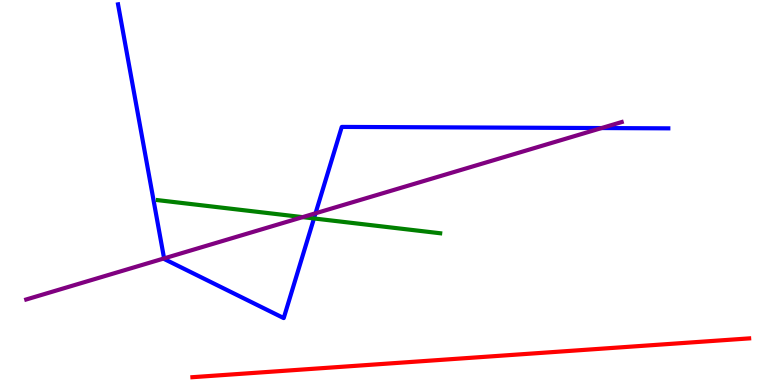[{'lines': ['blue', 'red'], 'intersections': []}, {'lines': ['green', 'red'], 'intersections': []}, {'lines': ['purple', 'red'], 'intersections': []}, {'lines': ['blue', 'green'], 'intersections': [{'x': 4.05, 'y': 4.33}]}, {'lines': ['blue', 'purple'], 'intersections': [{'x': 2.12, 'y': 3.29}, {'x': 4.07, 'y': 4.46}, {'x': 7.76, 'y': 6.67}]}, {'lines': ['green', 'purple'], 'intersections': [{'x': 3.9, 'y': 4.36}]}]